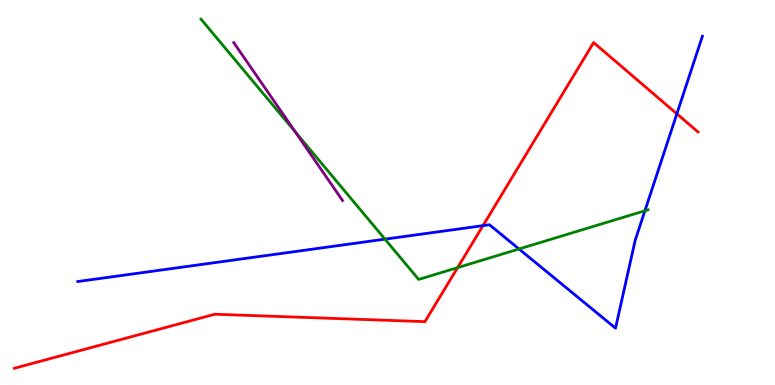[{'lines': ['blue', 'red'], 'intersections': [{'x': 6.23, 'y': 4.14}, {'x': 8.73, 'y': 7.04}]}, {'lines': ['green', 'red'], 'intersections': [{'x': 5.9, 'y': 3.05}]}, {'lines': ['purple', 'red'], 'intersections': []}, {'lines': ['blue', 'green'], 'intersections': [{'x': 4.97, 'y': 3.79}, {'x': 6.7, 'y': 3.53}, {'x': 8.32, 'y': 4.53}]}, {'lines': ['blue', 'purple'], 'intersections': []}, {'lines': ['green', 'purple'], 'intersections': [{'x': 3.81, 'y': 6.58}]}]